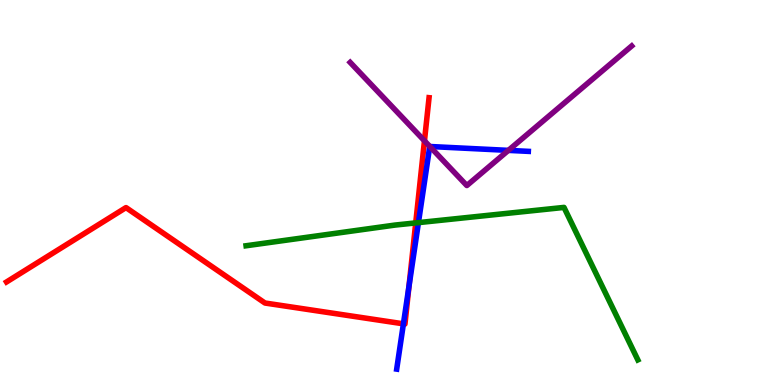[{'lines': ['blue', 'red'], 'intersections': [{'x': 5.21, 'y': 1.59}, {'x': 5.28, 'y': 2.56}]}, {'lines': ['green', 'red'], 'intersections': [{'x': 5.36, 'y': 4.21}]}, {'lines': ['purple', 'red'], 'intersections': [{'x': 5.48, 'y': 6.34}]}, {'lines': ['blue', 'green'], 'intersections': [{'x': 5.4, 'y': 4.22}]}, {'lines': ['blue', 'purple'], 'intersections': [{'x': 5.55, 'y': 6.19}, {'x': 6.56, 'y': 6.09}]}, {'lines': ['green', 'purple'], 'intersections': []}]